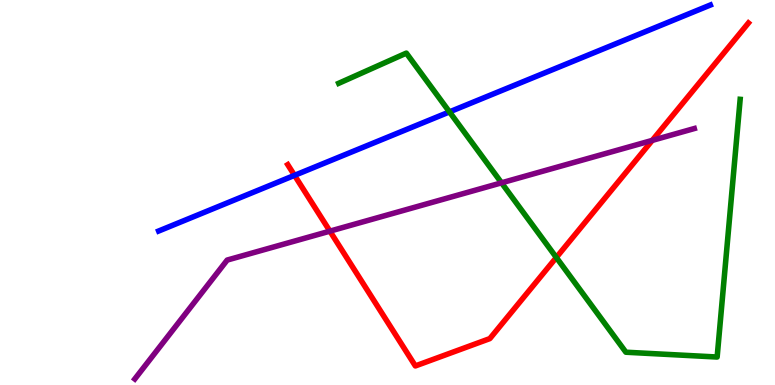[{'lines': ['blue', 'red'], 'intersections': [{'x': 3.8, 'y': 5.45}]}, {'lines': ['green', 'red'], 'intersections': [{'x': 7.18, 'y': 3.31}]}, {'lines': ['purple', 'red'], 'intersections': [{'x': 4.26, 'y': 4.0}, {'x': 8.42, 'y': 6.35}]}, {'lines': ['blue', 'green'], 'intersections': [{'x': 5.8, 'y': 7.09}]}, {'lines': ['blue', 'purple'], 'intersections': []}, {'lines': ['green', 'purple'], 'intersections': [{'x': 6.47, 'y': 5.25}]}]